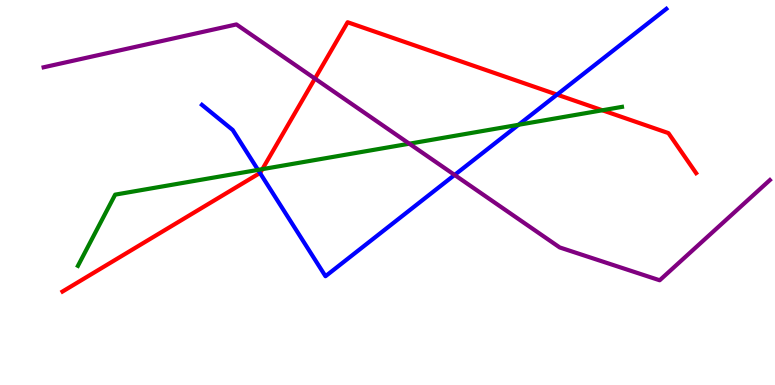[{'lines': ['blue', 'red'], 'intersections': [{'x': 3.35, 'y': 5.51}, {'x': 7.19, 'y': 7.54}]}, {'lines': ['green', 'red'], 'intersections': [{'x': 3.39, 'y': 5.61}, {'x': 7.77, 'y': 7.14}]}, {'lines': ['purple', 'red'], 'intersections': [{'x': 4.06, 'y': 7.96}]}, {'lines': ['blue', 'green'], 'intersections': [{'x': 3.33, 'y': 5.59}, {'x': 6.69, 'y': 6.76}]}, {'lines': ['blue', 'purple'], 'intersections': [{'x': 5.87, 'y': 5.46}]}, {'lines': ['green', 'purple'], 'intersections': [{'x': 5.28, 'y': 6.27}]}]